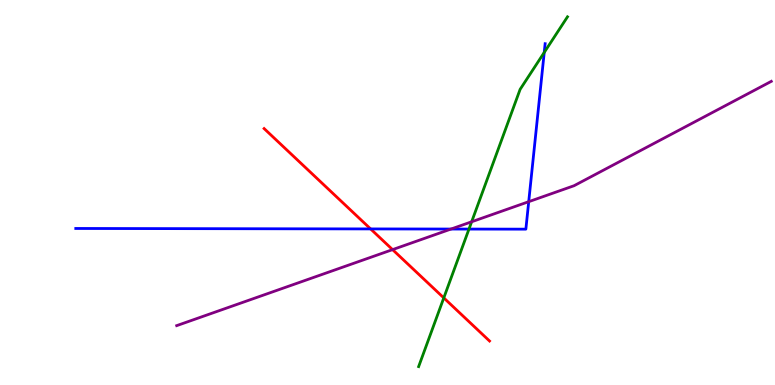[{'lines': ['blue', 'red'], 'intersections': [{'x': 4.78, 'y': 4.05}]}, {'lines': ['green', 'red'], 'intersections': [{'x': 5.73, 'y': 2.26}]}, {'lines': ['purple', 'red'], 'intersections': [{'x': 5.07, 'y': 3.52}]}, {'lines': ['blue', 'green'], 'intersections': [{'x': 6.05, 'y': 4.05}, {'x': 7.02, 'y': 8.64}]}, {'lines': ['blue', 'purple'], 'intersections': [{'x': 5.82, 'y': 4.05}, {'x': 6.82, 'y': 4.76}]}, {'lines': ['green', 'purple'], 'intersections': [{'x': 6.09, 'y': 4.24}]}]